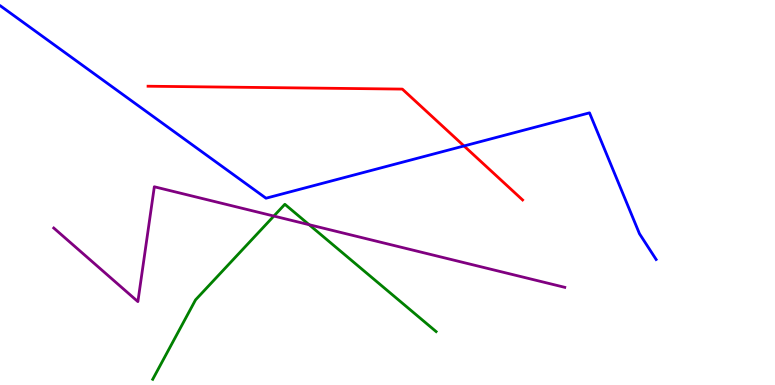[{'lines': ['blue', 'red'], 'intersections': [{'x': 5.99, 'y': 6.21}]}, {'lines': ['green', 'red'], 'intersections': []}, {'lines': ['purple', 'red'], 'intersections': []}, {'lines': ['blue', 'green'], 'intersections': []}, {'lines': ['blue', 'purple'], 'intersections': []}, {'lines': ['green', 'purple'], 'intersections': [{'x': 3.53, 'y': 4.39}, {'x': 3.99, 'y': 4.16}]}]